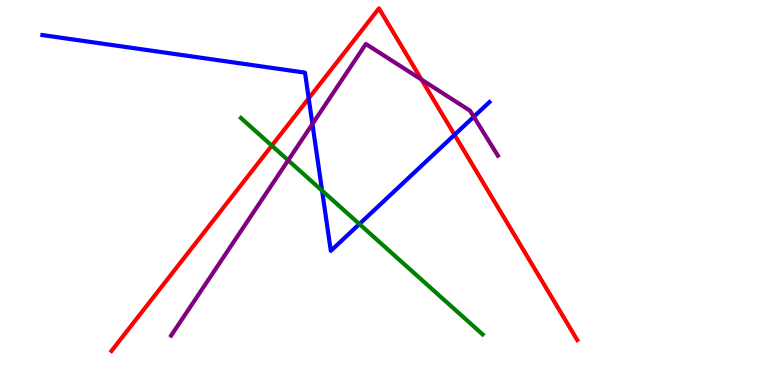[{'lines': ['blue', 'red'], 'intersections': [{'x': 3.98, 'y': 7.44}, {'x': 5.87, 'y': 6.5}]}, {'lines': ['green', 'red'], 'intersections': [{'x': 3.51, 'y': 6.22}]}, {'lines': ['purple', 'red'], 'intersections': [{'x': 5.44, 'y': 7.93}]}, {'lines': ['blue', 'green'], 'intersections': [{'x': 4.16, 'y': 5.05}, {'x': 4.64, 'y': 4.18}]}, {'lines': ['blue', 'purple'], 'intersections': [{'x': 4.03, 'y': 6.78}, {'x': 6.11, 'y': 6.97}]}, {'lines': ['green', 'purple'], 'intersections': [{'x': 3.72, 'y': 5.84}]}]